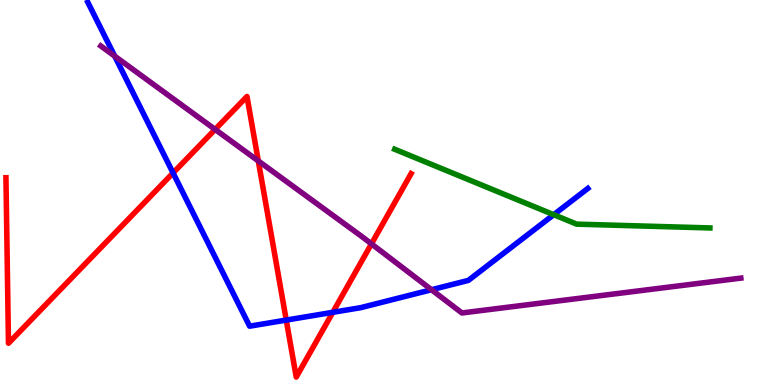[{'lines': ['blue', 'red'], 'intersections': [{'x': 2.23, 'y': 5.51}, {'x': 3.69, 'y': 1.69}, {'x': 4.29, 'y': 1.89}]}, {'lines': ['green', 'red'], 'intersections': []}, {'lines': ['purple', 'red'], 'intersections': [{'x': 2.78, 'y': 6.64}, {'x': 3.33, 'y': 5.82}, {'x': 4.79, 'y': 3.67}]}, {'lines': ['blue', 'green'], 'intersections': [{'x': 7.14, 'y': 4.42}]}, {'lines': ['blue', 'purple'], 'intersections': [{'x': 1.48, 'y': 8.54}, {'x': 5.57, 'y': 2.47}]}, {'lines': ['green', 'purple'], 'intersections': []}]